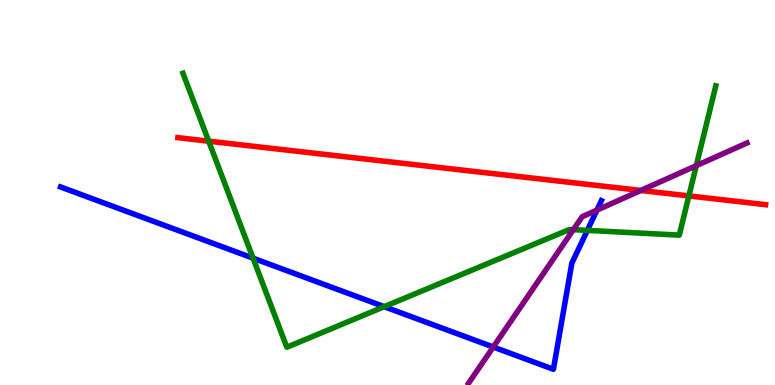[{'lines': ['blue', 'red'], 'intersections': []}, {'lines': ['green', 'red'], 'intersections': [{'x': 2.69, 'y': 6.33}, {'x': 8.89, 'y': 4.91}]}, {'lines': ['purple', 'red'], 'intersections': [{'x': 8.27, 'y': 5.05}]}, {'lines': ['blue', 'green'], 'intersections': [{'x': 3.27, 'y': 3.29}, {'x': 4.96, 'y': 2.03}, {'x': 7.58, 'y': 4.02}]}, {'lines': ['blue', 'purple'], 'intersections': [{'x': 6.36, 'y': 0.987}, {'x': 7.7, 'y': 4.54}]}, {'lines': ['green', 'purple'], 'intersections': [{'x': 7.4, 'y': 4.04}, {'x': 8.98, 'y': 5.7}]}]